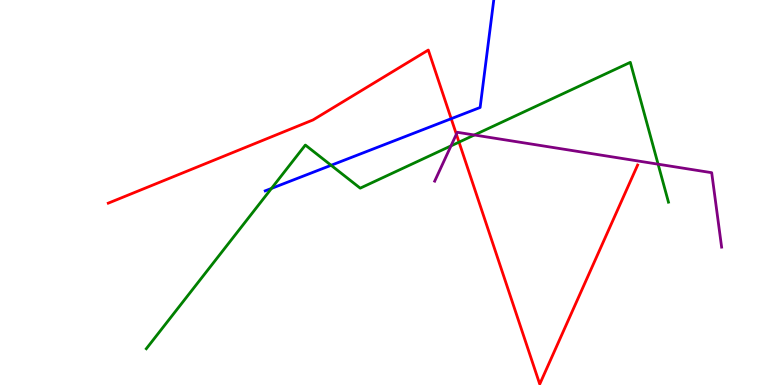[{'lines': ['blue', 'red'], 'intersections': [{'x': 5.82, 'y': 6.92}]}, {'lines': ['green', 'red'], 'intersections': [{'x': 5.92, 'y': 6.31}]}, {'lines': ['purple', 'red'], 'intersections': [{'x': 5.89, 'y': 6.51}]}, {'lines': ['blue', 'green'], 'intersections': [{'x': 3.5, 'y': 5.11}, {'x': 4.27, 'y': 5.71}]}, {'lines': ['blue', 'purple'], 'intersections': []}, {'lines': ['green', 'purple'], 'intersections': [{'x': 5.82, 'y': 6.21}, {'x': 6.12, 'y': 6.49}, {'x': 8.49, 'y': 5.74}]}]